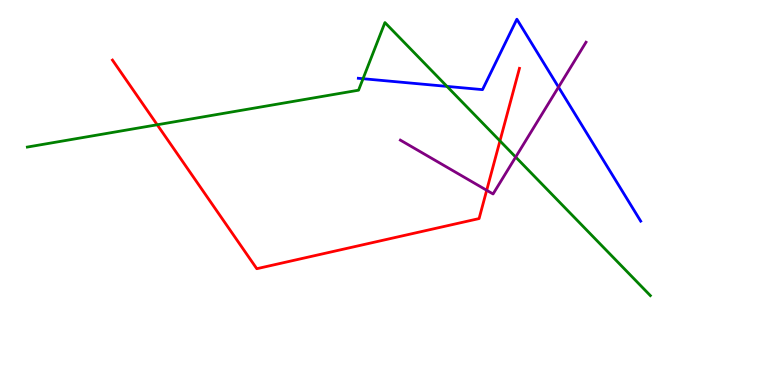[{'lines': ['blue', 'red'], 'intersections': []}, {'lines': ['green', 'red'], 'intersections': [{'x': 2.03, 'y': 6.76}, {'x': 6.45, 'y': 6.34}]}, {'lines': ['purple', 'red'], 'intersections': [{'x': 6.28, 'y': 5.06}]}, {'lines': ['blue', 'green'], 'intersections': [{'x': 4.68, 'y': 7.96}, {'x': 5.77, 'y': 7.76}]}, {'lines': ['blue', 'purple'], 'intersections': [{'x': 7.21, 'y': 7.74}]}, {'lines': ['green', 'purple'], 'intersections': [{'x': 6.65, 'y': 5.92}]}]